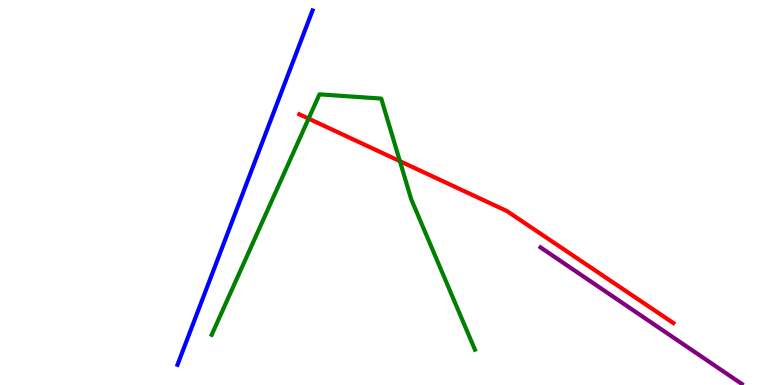[{'lines': ['blue', 'red'], 'intersections': []}, {'lines': ['green', 'red'], 'intersections': [{'x': 3.98, 'y': 6.92}, {'x': 5.16, 'y': 5.81}]}, {'lines': ['purple', 'red'], 'intersections': []}, {'lines': ['blue', 'green'], 'intersections': []}, {'lines': ['blue', 'purple'], 'intersections': []}, {'lines': ['green', 'purple'], 'intersections': []}]